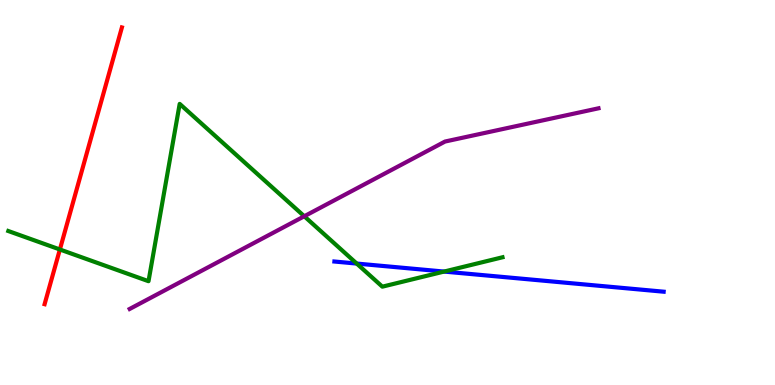[{'lines': ['blue', 'red'], 'intersections': []}, {'lines': ['green', 'red'], 'intersections': [{'x': 0.773, 'y': 3.52}]}, {'lines': ['purple', 'red'], 'intersections': []}, {'lines': ['blue', 'green'], 'intersections': [{'x': 4.6, 'y': 3.15}, {'x': 5.73, 'y': 2.95}]}, {'lines': ['blue', 'purple'], 'intersections': []}, {'lines': ['green', 'purple'], 'intersections': [{'x': 3.93, 'y': 4.38}]}]